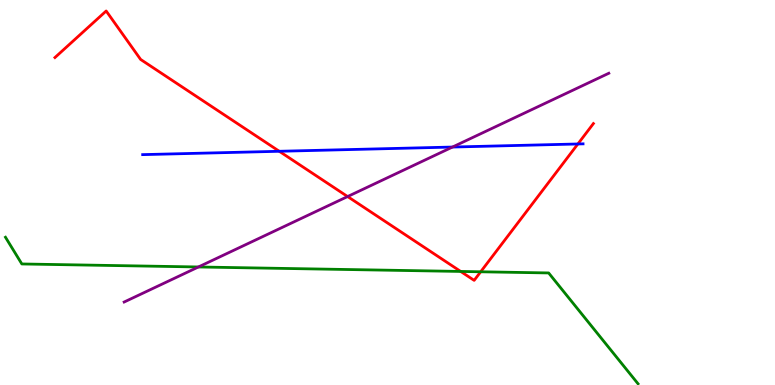[{'lines': ['blue', 'red'], 'intersections': [{'x': 3.6, 'y': 6.07}, {'x': 7.46, 'y': 6.26}]}, {'lines': ['green', 'red'], 'intersections': [{'x': 5.94, 'y': 2.95}, {'x': 6.2, 'y': 2.94}]}, {'lines': ['purple', 'red'], 'intersections': [{'x': 4.49, 'y': 4.89}]}, {'lines': ['blue', 'green'], 'intersections': []}, {'lines': ['blue', 'purple'], 'intersections': [{'x': 5.84, 'y': 6.18}]}, {'lines': ['green', 'purple'], 'intersections': [{'x': 2.56, 'y': 3.07}]}]